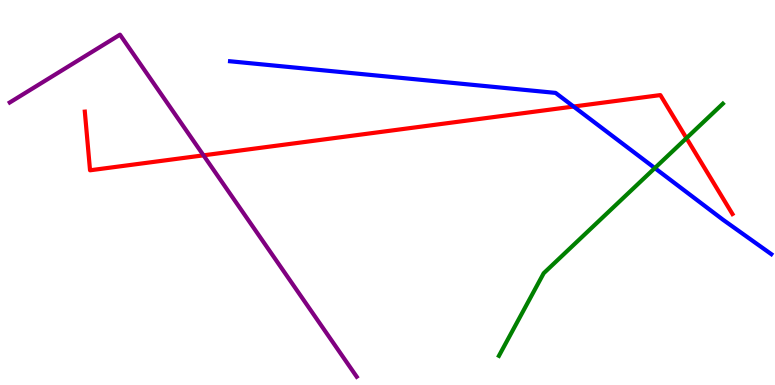[{'lines': ['blue', 'red'], 'intersections': [{'x': 7.4, 'y': 7.23}]}, {'lines': ['green', 'red'], 'intersections': [{'x': 8.86, 'y': 6.41}]}, {'lines': ['purple', 'red'], 'intersections': [{'x': 2.63, 'y': 5.97}]}, {'lines': ['blue', 'green'], 'intersections': [{'x': 8.45, 'y': 5.63}]}, {'lines': ['blue', 'purple'], 'intersections': []}, {'lines': ['green', 'purple'], 'intersections': []}]